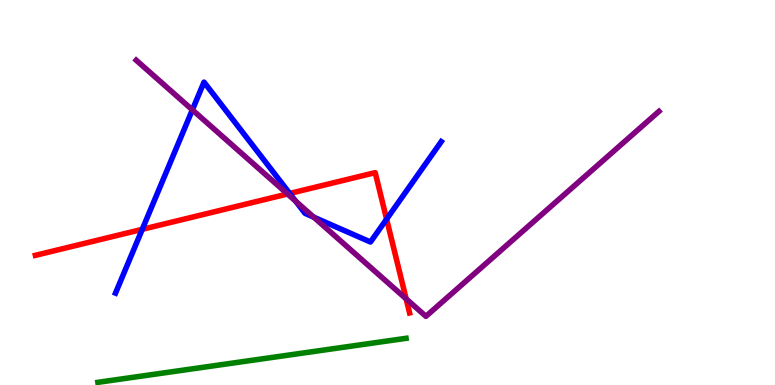[{'lines': ['blue', 'red'], 'intersections': [{'x': 1.84, 'y': 4.04}, {'x': 3.74, 'y': 4.98}, {'x': 4.99, 'y': 4.31}]}, {'lines': ['green', 'red'], 'intersections': []}, {'lines': ['purple', 'red'], 'intersections': [{'x': 3.71, 'y': 4.96}, {'x': 5.24, 'y': 2.24}]}, {'lines': ['blue', 'green'], 'intersections': []}, {'lines': ['blue', 'purple'], 'intersections': [{'x': 2.48, 'y': 7.15}, {'x': 3.81, 'y': 4.77}, {'x': 4.05, 'y': 4.36}]}, {'lines': ['green', 'purple'], 'intersections': []}]